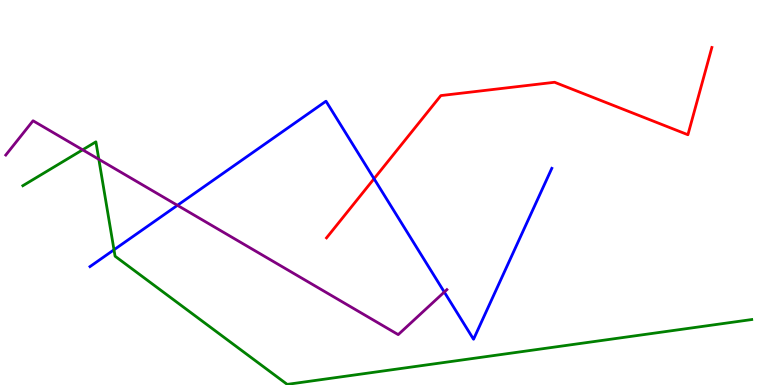[{'lines': ['blue', 'red'], 'intersections': [{'x': 4.83, 'y': 5.36}]}, {'lines': ['green', 'red'], 'intersections': []}, {'lines': ['purple', 'red'], 'intersections': []}, {'lines': ['blue', 'green'], 'intersections': [{'x': 1.47, 'y': 3.51}]}, {'lines': ['blue', 'purple'], 'intersections': [{'x': 2.29, 'y': 4.67}, {'x': 5.73, 'y': 2.41}]}, {'lines': ['green', 'purple'], 'intersections': [{'x': 1.07, 'y': 6.11}, {'x': 1.28, 'y': 5.86}]}]